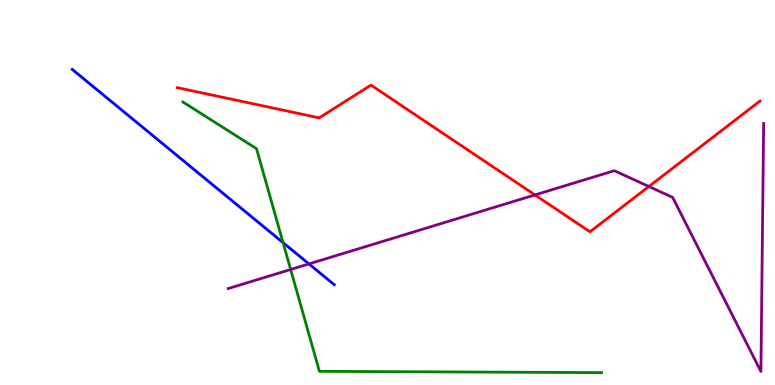[{'lines': ['blue', 'red'], 'intersections': []}, {'lines': ['green', 'red'], 'intersections': []}, {'lines': ['purple', 'red'], 'intersections': [{'x': 6.9, 'y': 4.94}, {'x': 8.37, 'y': 5.16}]}, {'lines': ['blue', 'green'], 'intersections': [{'x': 3.65, 'y': 3.7}]}, {'lines': ['blue', 'purple'], 'intersections': [{'x': 3.99, 'y': 3.15}]}, {'lines': ['green', 'purple'], 'intersections': [{'x': 3.75, 'y': 3.0}]}]